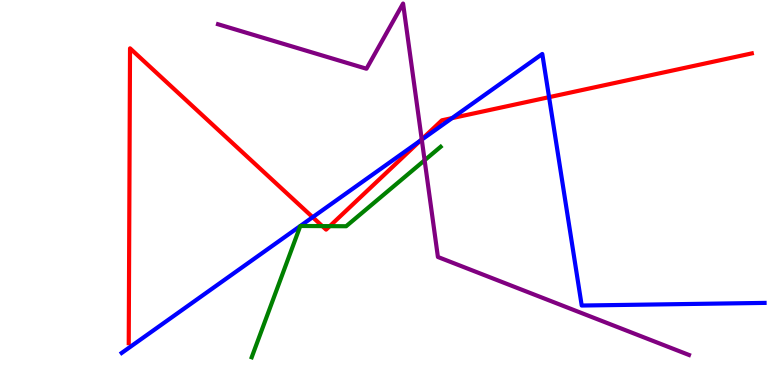[{'lines': ['blue', 'red'], 'intersections': [{'x': 4.03, 'y': 4.36}, {'x': 5.42, 'y': 6.35}, {'x': 5.83, 'y': 6.93}, {'x': 7.08, 'y': 7.48}]}, {'lines': ['green', 'red'], 'intersections': [{'x': 4.16, 'y': 4.13}, {'x': 4.26, 'y': 4.13}]}, {'lines': ['purple', 'red'], 'intersections': [{'x': 5.44, 'y': 6.38}]}, {'lines': ['blue', 'green'], 'intersections': []}, {'lines': ['blue', 'purple'], 'intersections': [{'x': 5.44, 'y': 6.37}]}, {'lines': ['green', 'purple'], 'intersections': [{'x': 5.48, 'y': 5.84}]}]